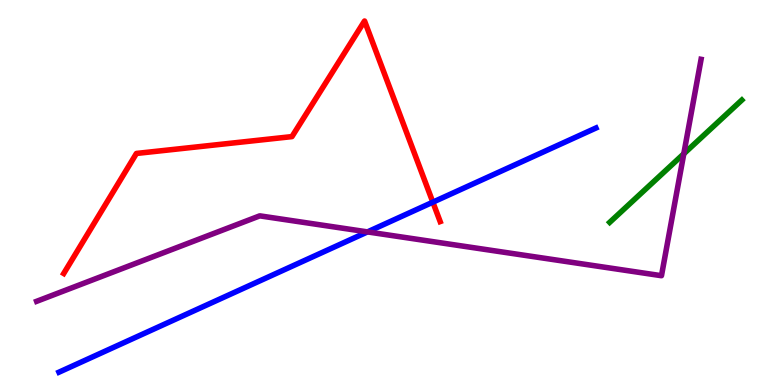[{'lines': ['blue', 'red'], 'intersections': [{'x': 5.59, 'y': 4.75}]}, {'lines': ['green', 'red'], 'intersections': []}, {'lines': ['purple', 'red'], 'intersections': []}, {'lines': ['blue', 'green'], 'intersections': []}, {'lines': ['blue', 'purple'], 'intersections': [{'x': 4.74, 'y': 3.98}]}, {'lines': ['green', 'purple'], 'intersections': [{'x': 8.82, 'y': 6.01}]}]